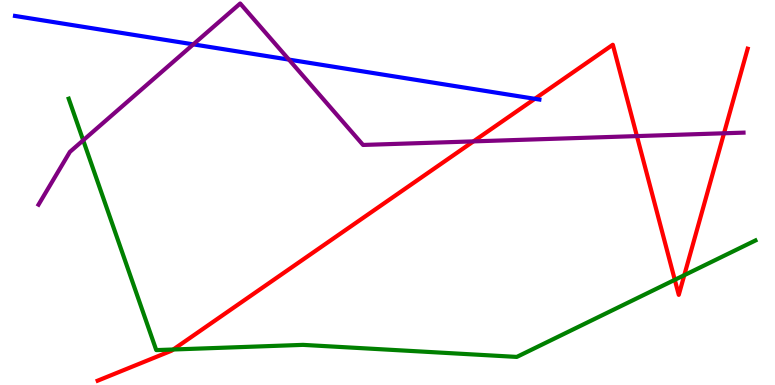[{'lines': ['blue', 'red'], 'intersections': [{'x': 6.9, 'y': 7.43}]}, {'lines': ['green', 'red'], 'intersections': [{'x': 2.24, 'y': 0.922}, {'x': 8.71, 'y': 2.73}, {'x': 8.83, 'y': 2.85}]}, {'lines': ['purple', 'red'], 'intersections': [{'x': 6.11, 'y': 6.33}, {'x': 8.22, 'y': 6.47}, {'x': 9.34, 'y': 6.54}]}, {'lines': ['blue', 'green'], 'intersections': []}, {'lines': ['blue', 'purple'], 'intersections': [{'x': 2.49, 'y': 8.85}, {'x': 3.73, 'y': 8.45}]}, {'lines': ['green', 'purple'], 'intersections': [{'x': 1.07, 'y': 6.36}]}]